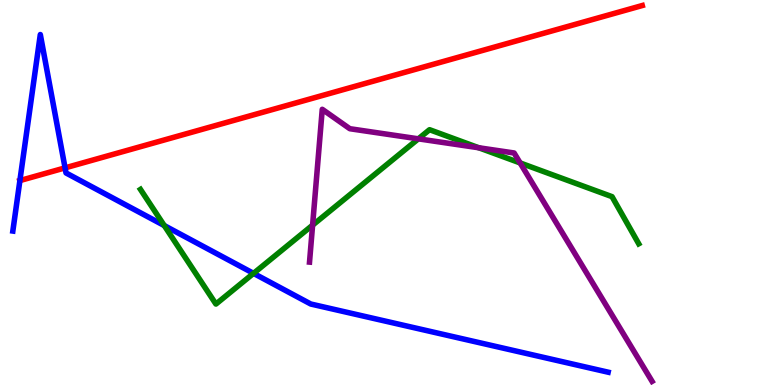[{'lines': ['blue', 'red'], 'intersections': [{'x': 0.257, 'y': 5.31}, {'x': 0.84, 'y': 5.64}]}, {'lines': ['green', 'red'], 'intersections': []}, {'lines': ['purple', 'red'], 'intersections': []}, {'lines': ['blue', 'green'], 'intersections': [{'x': 2.12, 'y': 4.14}, {'x': 3.27, 'y': 2.9}]}, {'lines': ['blue', 'purple'], 'intersections': []}, {'lines': ['green', 'purple'], 'intersections': [{'x': 4.03, 'y': 4.15}, {'x': 5.4, 'y': 6.39}, {'x': 6.18, 'y': 6.16}, {'x': 6.71, 'y': 5.77}]}]